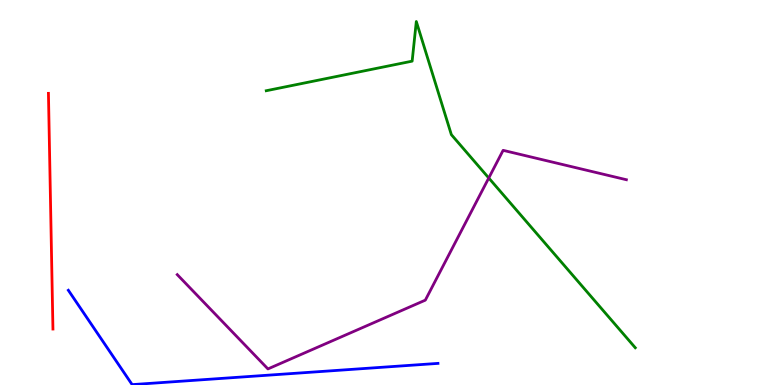[{'lines': ['blue', 'red'], 'intersections': []}, {'lines': ['green', 'red'], 'intersections': []}, {'lines': ['purple', 'red'], 'intersections': []}, {'lines': ['blue', 'green'], 'intersections': []}, {'lines': ['blue', 'purple'], 'intersections': []}, {'lines': ['green', 'purple'], 'intersections': [{'x': 6.31, 'y': 5.38}]}]